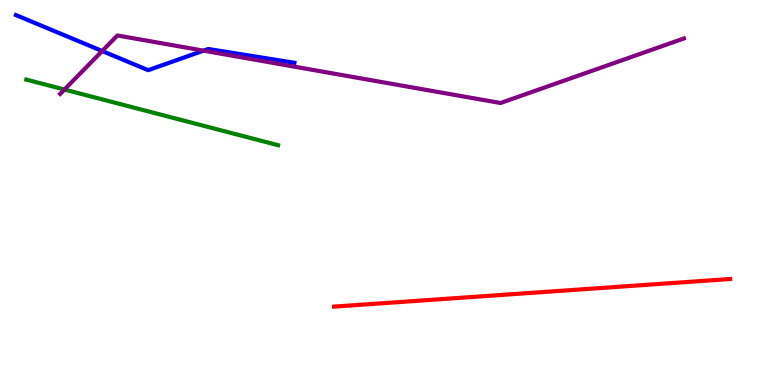[{'lines': ['blue', 'red'], 'intersections': []}, {'lines': ['green', 'red'], 'intersections': []}, {'lines': ['purple', 'red'], 'intersections': []}, {'lines': ['blue', 'green'], 'intersections': []}, {'lines': ['blue', 'purple'], 'intersections': [{'x': 1.32, 'y': 8.67}, {'x': 2.63, 'y': 8.68}]}, {'lines': ['green', 'purple'], 'intersections': [{'x': 0.832, 'y': 7.67}]}]